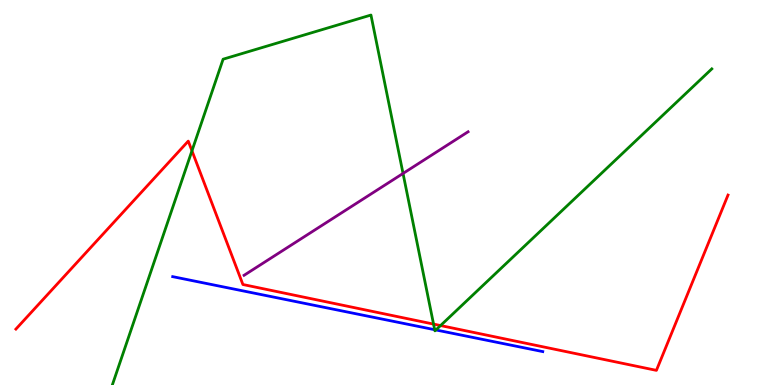[{'lines': ['blue', 'red'], 'intersections': []}, {'lines': ['green', 'red'], 'intersections': [{'x': 2.48, 'y': 6.08}, {'x': 5.59, 'y': 1.58}, {'x': 5.68, 'y': 1.54}]}, {'lines': ['purple', 'red'], 'intersections': []}, {'lines': ['blue', 'green'], 'intersections': [{'x': 5.61, 'y': 1.44}, {'x': 5.62, 'y': 1.43}]}, {'lines': ['blue', 'purple'], 'intersections': []}, {'lines': ['green', 'purple'], 'intersections': [{'x': 5.2, 'y': 5.49}]}]